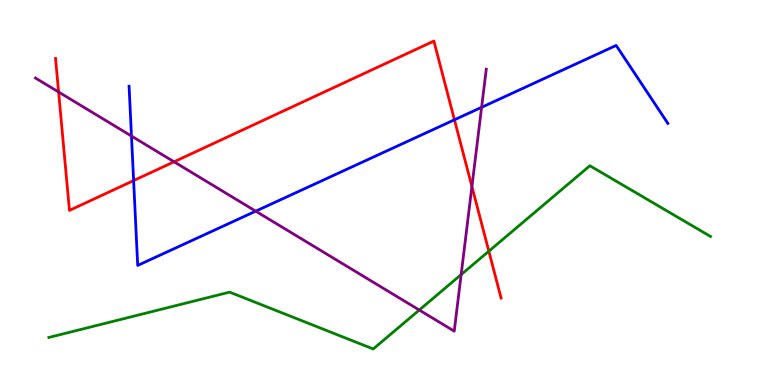[{'lines': ['blue', 'red'], 'intersections': [{'x': 1.72, 'y': 5.31}, {'x': 5.86, 'y': 6.89}]}, {'lines': ['green', 'red'], 'intersections': [{'x': 6.31, 'y': 3.48}]}, {'lines': ['purple', 'red'], 'intersections': [{'x': 0.756, 'y': 7.61}, {'x': 2.25, 'y': 5.8}, {'x': 6.09, 'y': 5.15}]}, {'lines': ['blue', 'green'], 'intersections': []}, {'lines': ['blue', 'purple'], 'intersections': [{'x': 1.7, 'y': 6.47}, {'x': 3.3, 'y': 4.52}, {'x': 6.21, 'y': 7.21}]}, {'lines': ['green', 'purple'], 'intersections': [{'x': 5.41, 'y': 1.95}, {'x': 5.95, 'y': 2.87}]}]